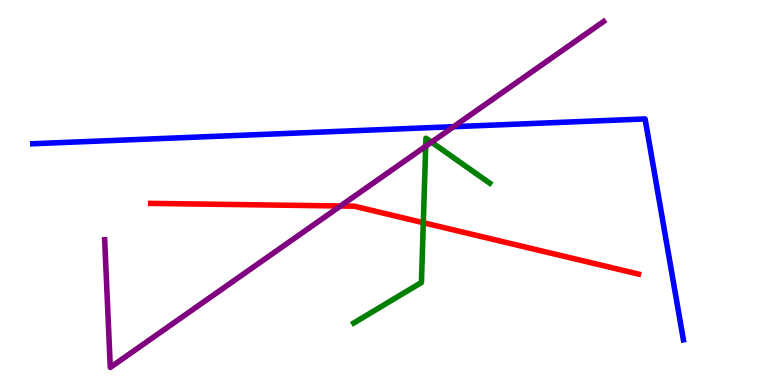[{'lines': ['blue', 'red'], 'intersections': []}, {'lines': ['green', 'red'], 'intersections': [{'x': 5.46, 'y': 4.22}]}, {'lines': ['purple', 'red'], 'intersections': [{'x': 4.39, 'y': 4.65}]}, {'lines': ['blue', 'green'], 'intersections': []}, {'lines': ['blue', 'purple'], 'intersections': [{'x': 5.85, 'y': 6.71}]}, {'lines': ['green', 'purple'], 'intersections': [{'x': 5.49, 'y': 6.2}, {'x': 5.57, 'y': 6.31}]}]